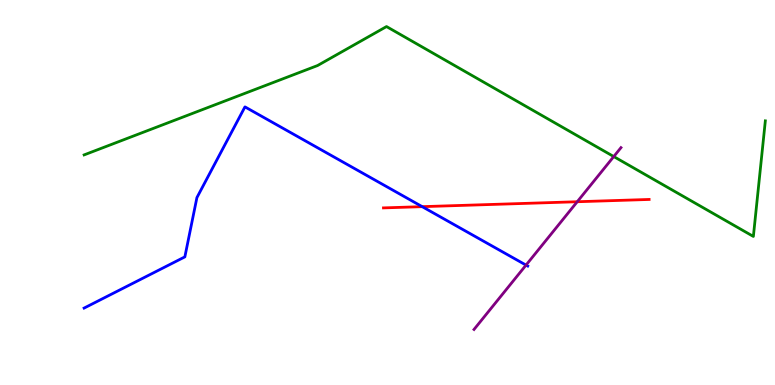[{'lines': ['blue', 'red'], 'intersections': [{'x': 5.45, 'y': 4.63}]}, {'lines': ['green', 'red'], 'intersections': []}, {'lines': ['purple', 'red'], 'intersections': [{'x': 7.45, 'y': 4.76}]}, {'lines': ['blue', 'green'], 'intersections': []}, {'lines': ['blue', 'purple'], 'intersections': [{'x': 6.79, 'y': 3.11}]}, {'lines': ['green', 'purple'], 'intersections': [{'x': 7.92, 'y': 5.93}]}]